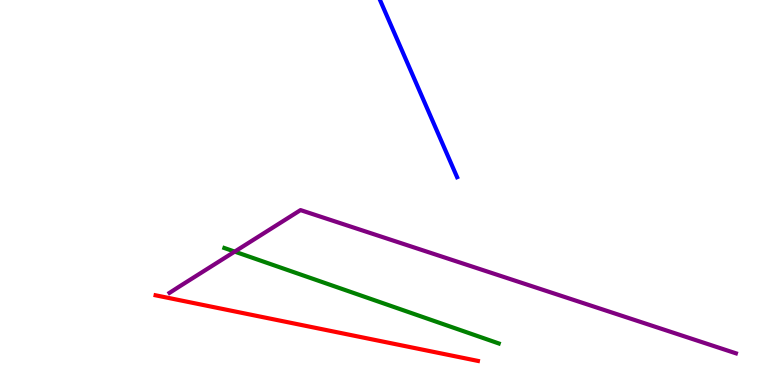[{'lines': ['blue', 'red'], 'intersections': []}, {'lines': ['green', 'red'], 'intersections': []}, {'lines': ['purple', 'red'], 'intersections': []}, {'lines': ['blue', 'green'], 'intersections': []}, {'lines': ['blue', 'purple'], 'intersections': []}, {'lines': ['green', 'purple'], 'intersections': [{'x': 3.03, 'y': 3.46}]}]